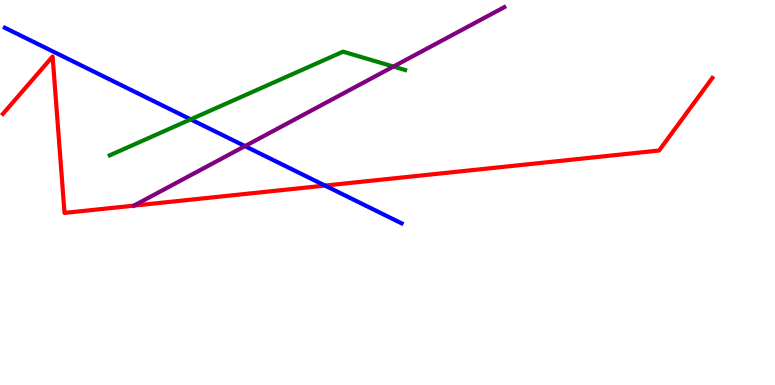[{'lines': ['blue', 'red'], 'intersections': [{'x': 4.19, 'y': 5.18}]}, {'lines': ['green', 'red'], 'intersections': []}, {'lines': ['purple', 'red'], 'intersections': []}, {'lines': ['blue', 'green'], 'intersections': [{'x': 2.46, 'y': 6.9}]}, {'lines': ['blue', 'purple'], 'intersections': [{'x': 3.16, 'y': 6.2}]}, {'lines': ['green', 'purple'], 'intersections': [{'x': 5.08, 'y': 8.27}]}]